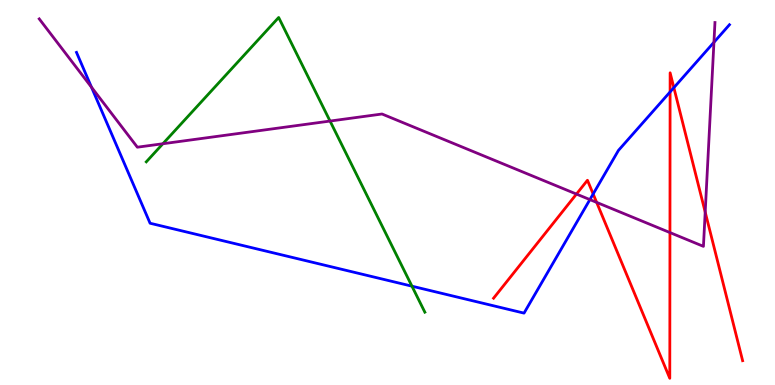[{'lines': ['blue', 'red'], 'intersections': [{'x': 7.65, 'y': 4.96}, {'x': 8.65, 'y': 7.61}, {'x': 8.7, 'y': 7.72}]}, {'lines': ['green', 'red'], 'intersections': []}, {'lines': ['purple', 'red'], 'intersections': [{'x': 7.44, 'y': 4.96}, {'x': 7.7, 'y': 4.74}, {'x': 8.64, 'y': 3.96}, {'x': 9.1, 'y': 4.49}]}, {'lines': ['blue', 'green'], 'intersections': [{'x': 5.32, 'y': 2.57}]}, {'lines': ['blue', 'purple'], 'intersections': [{'x': 1.18, 'y': 7.73}, {'x': 7.61, 'y': 4.82}, {'x': 9.21, 'y': 8.9}]}, {'lines': ['green', 'purple'], 'intersections': [{'x': 2.1, 'y': 6.27}, {'x': 4.26, 'y': 6.86}]}]